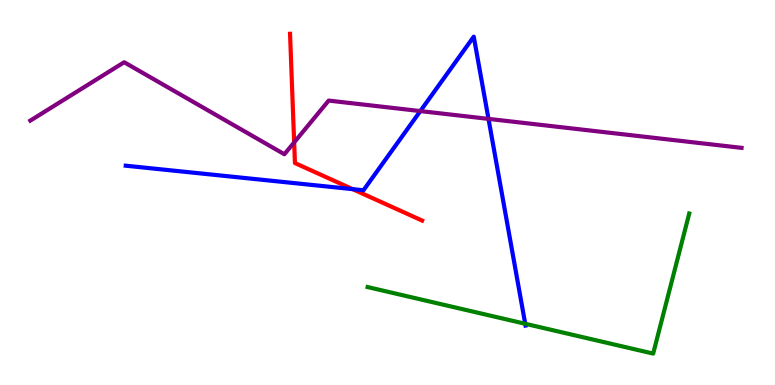[{'lines': ['blue', 'red'], 'intersections': [{'x': 4.55, 'y': 5.09}]}, {'lines': ['green', 'red'], 'intersections': []}, {'lines': ['purple', 'red'], 'intersections': [{'x': 3.8, 'y': 6.3}]}, {'lines': ['blue', 'green'], 'intersections': [{'x': 6.78, 'y': 1.59}]}, {'lines': ['blue', 'purple'], 'intersections': [{'x': 5.42, 'y': 7.11}, {'x': 6.3, 'y': 6.91}]}, {'lines': ['green', 'purple'], 'intersections': []}]